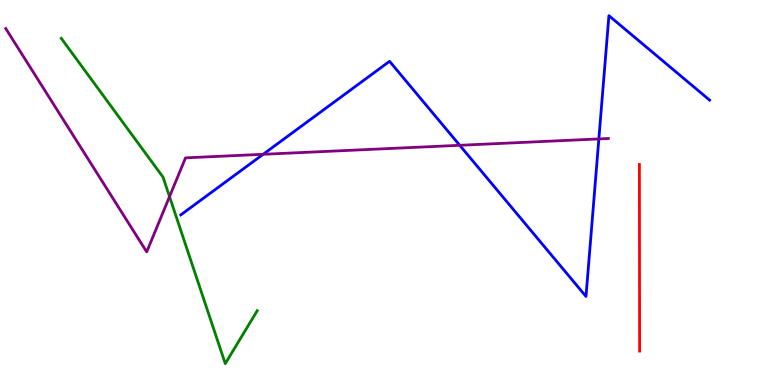[{'lines': ['blue', 'red'], 'intersections': []}, {'lines': ['green', 'red'], 'intersections': []}, {'lines': ['purple', 'red'], 'intersections': []}, {'lines': ['blue', 'green'], 'intersections': []}, {'lines': ['blue', 'purple'], 'intersections': [{'x': 3.4, 'y': 5.99}, {'x': 5.93, 'y': 6.23}, {'x': 7.73, 'y': 6.39}]}, {'lines': ['green', 'purple'], 'intersections': [{'x': 2.19, 'y': 4.89}]}]